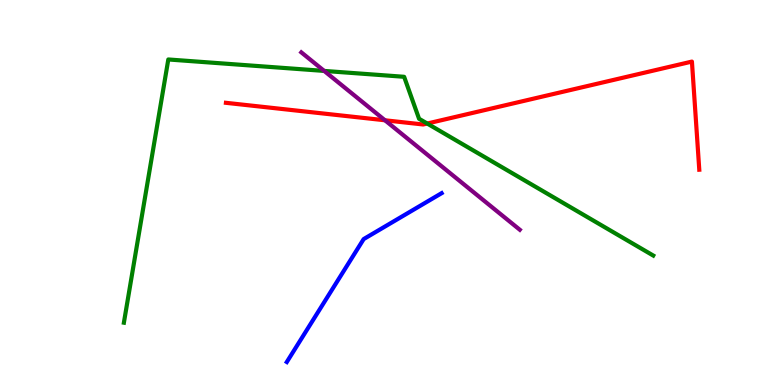[{'lines': ['blue', 'red'], 'intersections': []}, {'lines': ['green', 'red'], 'intersections': [{'x': 5.51, 'y': 6.79}]}, {'lines': ['purple', 'red'], 'intersections': [{'x': 4.97, 'y': 6.88}]}, {'lines': ['blue', 'green'], 'intersections': []}, {'lines': ['blue', 'purple'], 'intersections': []}, {'lines': ['green', 'purple'], 'intersections': [{'x': 4.18, 'y': 8.16}]}]